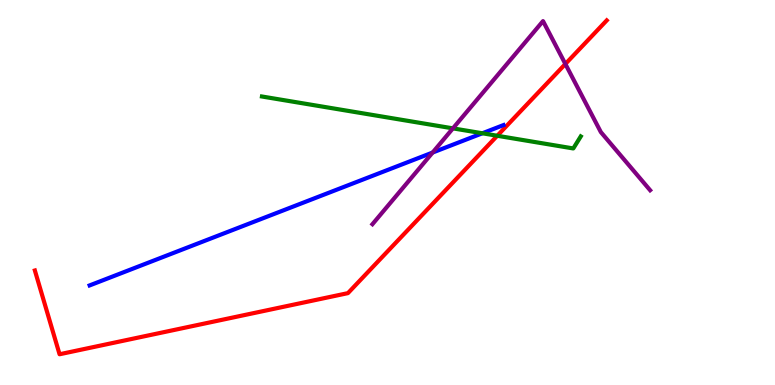[{'lines': ['blue', 'red'], 'intersections': []}, {'lines': ['green', 'red'], 'intersections': [{'x': 6.42, 'y': 6.47}]}, {'lines': ['purple', 'red'], 'intersections': [{'x': 7.3, 'y': 8.34}]}, {'lines': ['blue', 'green'], 'intersections': [{'x': 6.22, 'y': 6.54}]}, {'lines': ['blue', 'purple'], 'intersections': [{'x': 5.58, 'y': 6.04}]}, {'lines': ['green', 'purple'], 'intersections': [{'x': 5.84, 'y': 6.67}]}]